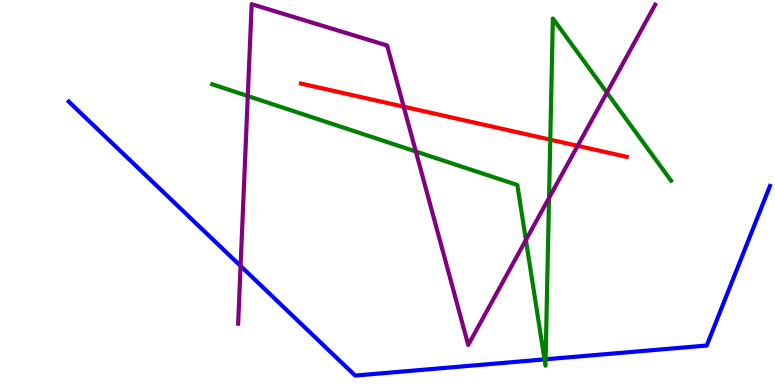[{'lines': ['blue', 'red'], 'intersections': []}, {'lines': ['green', 'red'], 'intersections': [{'x': 7.1, 'y': 6.37}]}, {'lines': ['purple', 'red'], 'intersections': [{'x': 5.21, 'y': 7.23}, {'x': 7.45, 'y': 6.21}]}, {'lines': ['blue', 'green'], 'intersections': [{'x': 7.03, 'y': 0.665}, {'x': 7.04, 'y': 0.668}]}, {'lines': ['blue', 'purple'], 'intersections': [{'x': 3.1, 'y': 3.09}]}, {'lines': ['green', 'purple'], 'intersections': [{'x': 3.2, 'y': 7.51}, {'x': 5.37, 'y': 6.07}, {'x': 6.79, 'y': 3.77}, {'x': 7.08, 'y': 4.86}, {'x': 7.83, 'y': 7.59}]}]